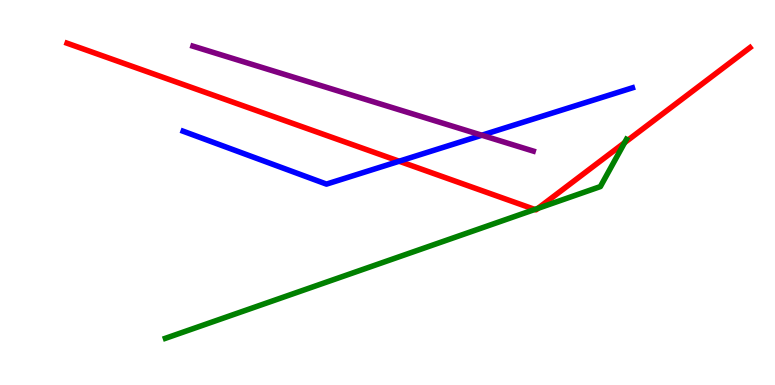[{'lines': ['blue', 'red'], 'intersections': [{'x': 5.15, 'y': 5.81}]}, {'lines': ['green', 'red'], 'intersections': [{'x': 6.9, 'y': 4.56}, {'x': 6.94, 'y': 4.59}, {'x': 8.06, 'y': 6.29}]}, {'lines': ['purple', 'red'], 'intersections': []}, {'lines': ['blue', 'green'], 'intersections': []}, {'lines': ['blue', 'purple'], 'intersections': [{'x': 6.22, 'y': 6.49}]}, {'lines': ['green', 'purple'], 'intersections': []}]